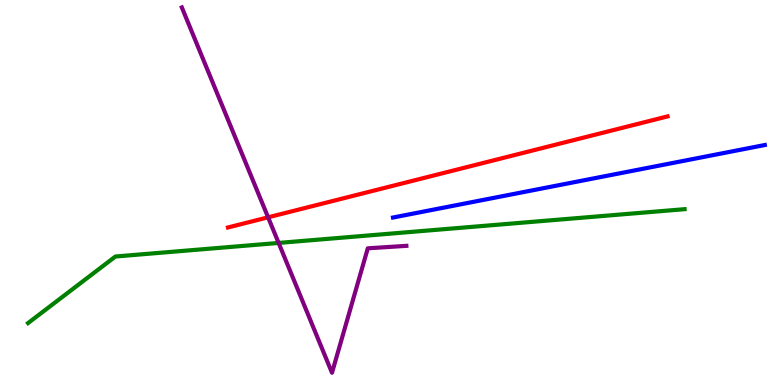[{'lines': ['blue', 'red'], 'intersections': []}, {'lines': ['green', 'red'], 'intersections': []}, {'lines': ['purple', 'red'], 'intersections': [{'x': 3.46, 'y': 4.36}]}, {'lines': ['blue', 'green'], 'intersections': []}, {'lines': ['blue', 'purple'], 'intersections': []}, {'lines': ['green', 'purple'], 'intersections': [{'x': 3.6, 'y': 3.69}]}]